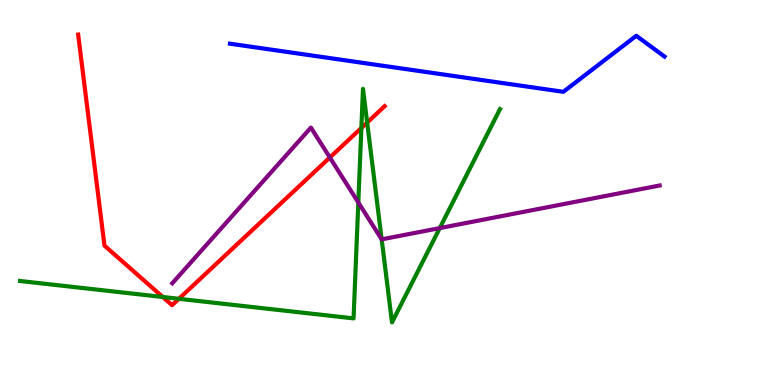[{'lines': ['blue', 'red'], 'intersections': []}, {'lines': ['green', 'red'], 'intersections': [{'x': 2.1, 'y': 2.29}, {'x': 2.31, 'y': 2.24}, {'x': 4.66, 'y': 6.68}, {'x': 4.74, 'y': 6.82}]}, {'lines': ['purple', 'red'], 'intersections': [{'x': 4.26, 'y': 5.91}]}, {'lines': ['blue', 'green'], 'intersections': []}, {'lines': ['blue', 'purple'], 'intersections': []}, {'lines': ['green', 'purple'], 'intersections': [{'x': 4.62, 'y': 4.74}, {'x': 4.92, 'y': 3.78}, {'x': 5.67, 'y': 4.08}]}]